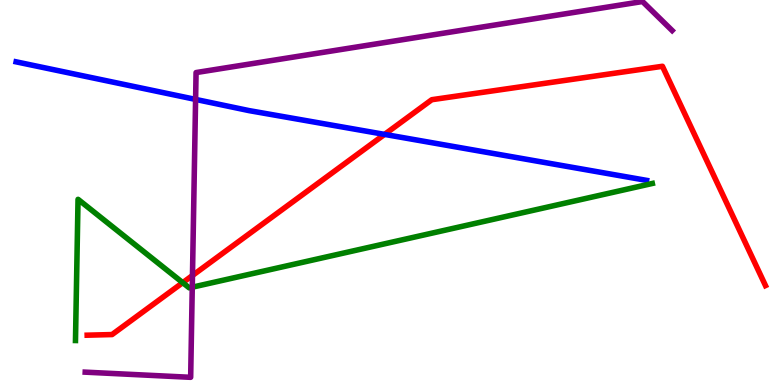[{'lines': ['blue', 'red'], 'intersections': [{'x': 4.96, 'y': 6.51}]}, {'lines': ['green', 'red'], 'intersections': [{'x': 2.36, 'y': 2.66}]}, {'lines': ['purple', 'red'], 'intersections': [{'x': 2.48, 'y': 2.84}]}, {'lines': ['blue', 'green'], 'intersections': []}, {'lines': ['blue', 'purple'], 'intersections': [{'x': 2.52, 'y': 7.42}]}, {'lines': ['green', 'purple'], 'intersections': [{'x': 2.48, 'y': 2.54}]}]